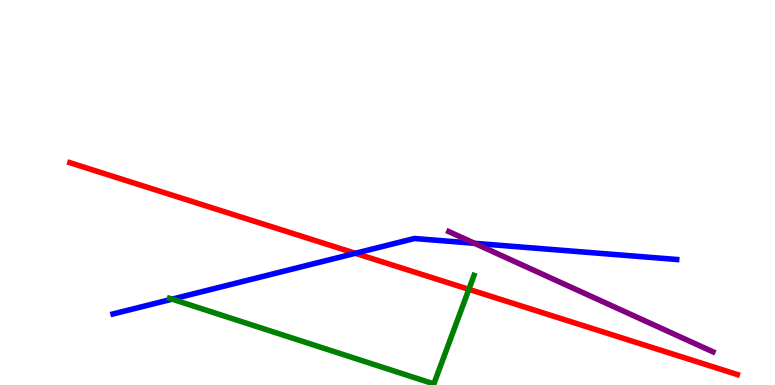[{'lines': ['blue', 'red'], 'intersections': [{'x': 4.58, 'y': 3.42}]}, {'lines': ['green', 'red'], 'intersections': [{'x': 6.05, 'y': 2.48}]}, {'lines': ['purple', 'red'], 'intersections': []}, {'lines': ['blue', 'green'], 'intersections': [{'x': 2.22, 'y': 2.23}]}, {'lines': ['blue', 'purple'], 'intersections': [{'x': 6.12, 'y': 3.68}]}, {'lines': ['green', 'purple'], 'intersections': []}]